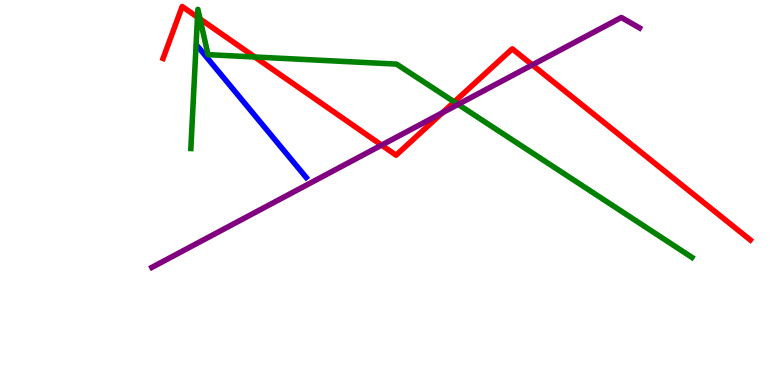[{'lines': ['blue', 'red'], 'intersections': []}, {'lines': ['green', 'red'], 'intersections': [{'x': 2.55, 'y': 9.55}, {'x': 2.58, 'y': 9.51}, {'x': 3.29, 'y': 8.52}, {'x': 5.86, 'y': 7.35}]}, {'lines': ['purple', 'red'], 'intersections': [{'x': 4.92, 'y': 6.23}, {'x': 5.71, 'y': 7.07}, {'x': 6.87, 'y': 8.31}]}, {'lines': ['blue', 'green'], 'intersections': []}, {'lines': ['blue', 'purple'], 'intersections': []}, {'lines': ['green', 'purple'], 'intersections': [{'x': 5.91, 'y': 7.29}]}]